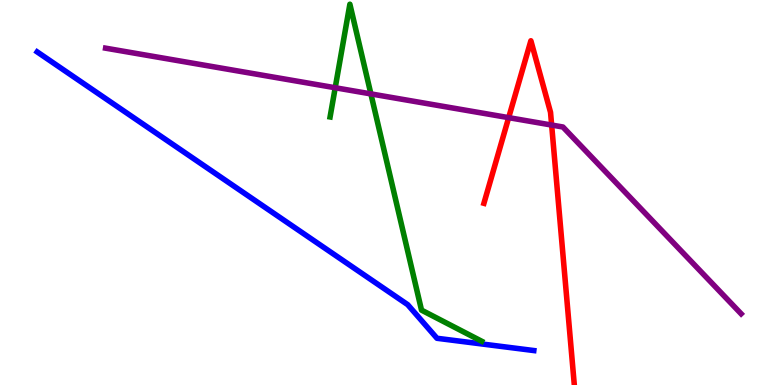[{'lines': ['blue', 'red'], 'intersections': []}, {'lines': ['green', 'red'], 'intersections': []}, {'lines': ['purple', 'red'], 'intersections': [{'x': 6.56, 'y': 6.94}, {'x': 7.12, 'y': 6.75}]}, {'lines': ['blue', 'green'], 'intersections': []}, {'lines': ['blue', 'purple'], 'intersections': []}, {'lines': ['green', 'purple'], 'intersections': [{'x': 4.33, 'y': 7.72}, {'x': 4.79, 'y': 7.56}]}]